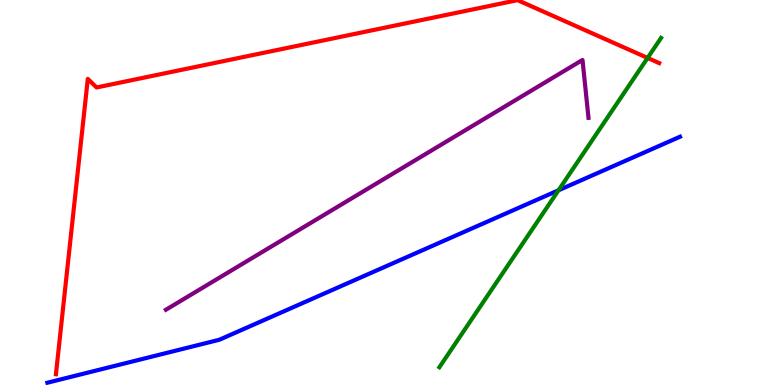[{'lines': ['blue', 'red'], 'intersections': []}, {'lines': ['green', 'red'], 'intersections': [{'x': 8.36, 'y': 8.49}]}, {'lines': ['purple', 'red'], 'intersections': []}, {'lines': ['blue', 'green'], 'intersections': [{'x': 7.21, 'y': 5.06}]}, {'lines': ['blue', 'purple'], 'intersections': []}, {'lines': ['green', 'purple'], 'intersections': []}]